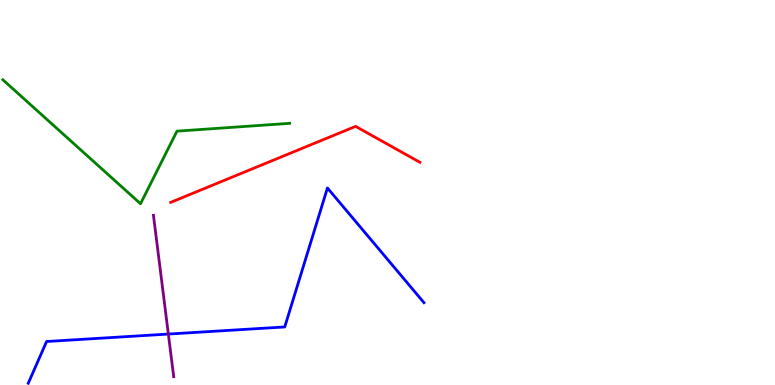[{'lines': ['blue', 'red'], 'intersections': []}, {'lines': ['green', 'red'], 'intersections': []}, {'lines': ['purple', 'red'], 'intersections': []}, {'lines': ['blue', 'green'], 'intersections': []}, {'lines': ['blue', 'purple'], 'intersections': [{'x': 2.17, 'y': 1.32}]}, {'lines': ['green', 'purple'], 'intersections': []}]